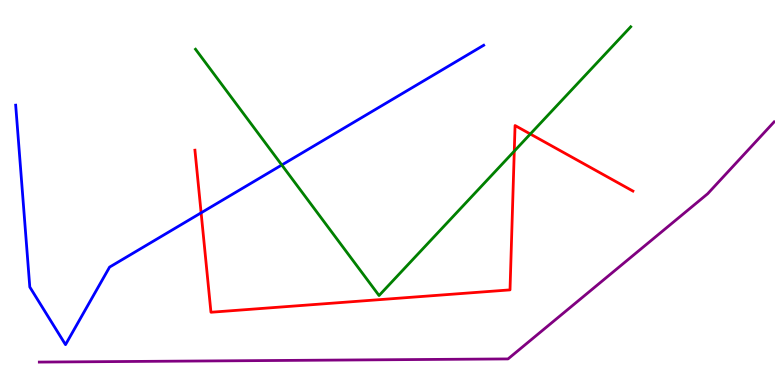[{'lines': ['blue', 'red'], 'intersections': [{'x': 2.6, 'y': 4.47}]}, {'lines': ['green', 'red'], 'intersections': [{'x': 6.64, 'y': 6.07}, {'x': 6.84, 'y': 6.52}]}, {'lines': ['purple', 'red'], 'intersections': []}, {'lines': ['blue', 'green'], 'intersections': [{'x': 3.64, 'y': 5.71}]}, {'lines': ['blue', 'purple'], 'intersections': []}, {'lines': ['green', 'purple'], 'intersections': []}]